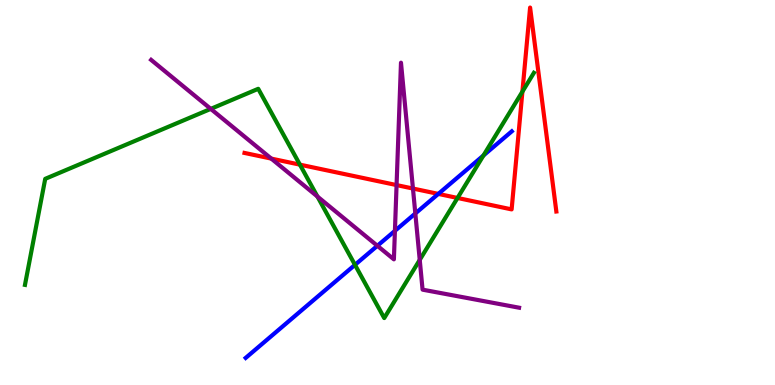[{'lines': ['blue', 'red'], 'intersections': [{'x': 5.66, 'y': 4.96}]}, {'lines': ['green', 'red'], 'intersections': [{'x': 3.87, 'y': 5.72}, {'x': 5.9, 'y': 4.86}, {'x': 6.74, 'y': 7.62}]}, {'lines': ['purple', 'red'], 'intersections': [{'x': 3.5, 'y': 5.88}, {'x': 5.12, 'y': 5.19}, {'x': 5.33, 'y': 5.1}]}, {'lines': ['blue', 'green'], 'intersections': [{'x': 4.58, 'y': 3.12}, {'x': 6.24, 'y': 5.96}]}, {'lines': ['blue', 'purple'], 'intersections': [{'x': 4.87, 'y': 3.62}, {'x': 5.1, 'y': 4.0}, {'x': 5.36, 'y': 4.46}]}, {'lines': ['green', 'purple'], 'intersections': [{'x': 2.72, 'y': 7.17}, {'x': 4.1, 'y': 4.9}, {'x': 5.42, 'y': 3.25}]}]